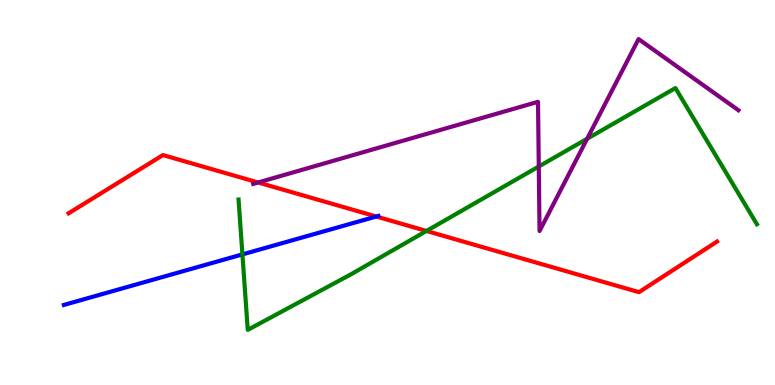[{'lines': ['blue', 'red'], 'intersections': [{'x': 4.86, 'y': 4.38}]}, {'lines': ['green', 'red'], 'intersections': [{'x': 5.5, 'y': 4.0}]}, {'lines': ['purple', 'red'], 'intersections': [{'x': 3.33, 'y': 5.26}]}, {'lines': ['blue', 'green'], 'intersections': [{'x': 3.13, 'y': 3.39}]}, {'lines': ['blue', 'purple'], 'intersections': []}, {'lines': ['green', 'purple'], 'intersections': [{'x': 6.95, 'y': 5.68}, {'x': 7.58, 'y': 6.4}]}]